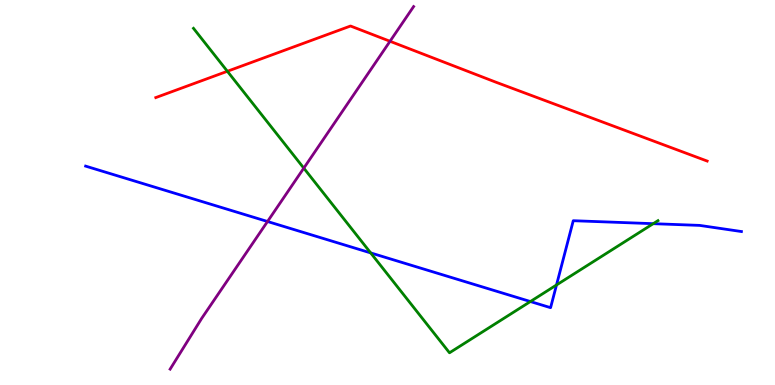[{'lines': ['blue', 'red'], 'intersections': []}, {'lines': ['green', 'red'], 'intersections': [{'x': 2.93, 'y': 8.15}]}, {'lines': ['purple', 'red'], 'intersections': [{'x': 5.03, 'y': 8.93}]}, {'lines': ['blue', 'green'], 'intersections': [{'x': 4.78, 'y': 3.43}, {'x': 6.84, 'y': 2.17}, {'x': 7.18, 'y': 2.6}, {'x': 8.43, 'y': 4.19}]}, {'lines': ['blue', 'purple'], 'intersections': [{'x': 3.45, 'y': 4.25}]}, {'lines': ['green', 'purple'], 'intersections': [{'x': 3.92, 'y': 5.63}]}]